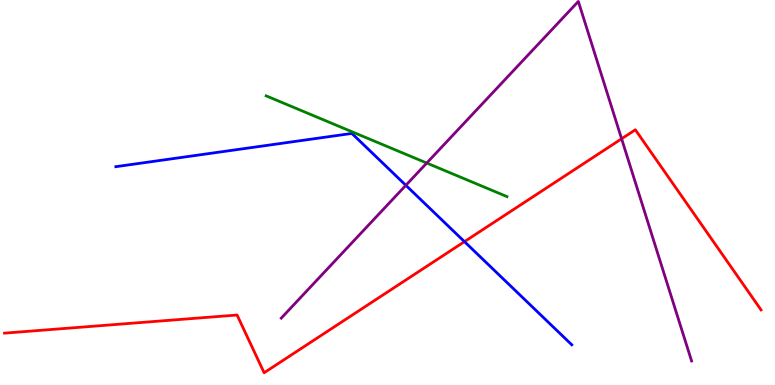[{'lines': ['blue', 'red'], 'intersections': [{'x': 5.99, 'y': 3.72}]}, {'lines': ['green', 'red'], 'intersections': []}, {'lines': ['purple', 'red'], 'intersections': [{'x': 8.02, 'y': 6.4}]}, {'lines': ['blue', 'green'], 'intersections': []}, {'lines': ['blue', 'purple'], 'intersections': [{'x': 5.24, 'y': 5.19}]}, {'lines': ['green', 'purple'], 'intersections': [{'x': 5.51, 'y': 5.77}]}]